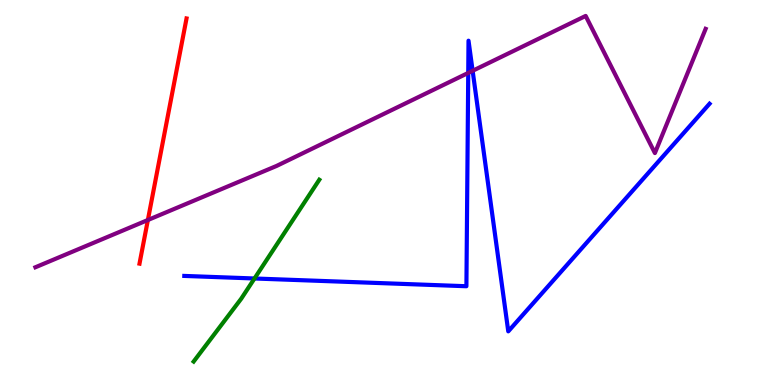[{'lines': ['blue', 'red'], 'intersections': []}, {'lines': ['green', 'red'], 'intersections': []}, {'lines': ['purple', 'red'], 'intersections': [{'x': 1.91, 'y': 4.29}]}, {'lines': ['blue', 'green'], 'intersections': [{'x': 3.28, 'y': 2.77}]}, {'lines': ['blue', 'purple'], 'intersections': [{'x': 6.04, 'y': 8.11}, {'x': 6.1, 'y': 8.16}]}, {'lines': ['green', 'purple'], 'intersections': []}]